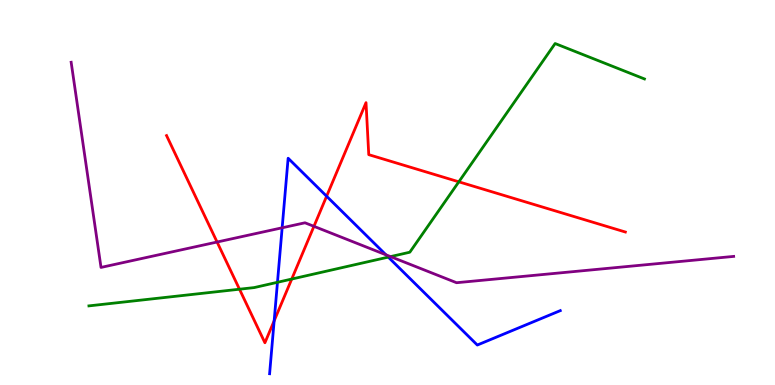[{'lines': ['blue', 'red'], 'intersections': [{'x': 3.54, 'y': 1.67}, {'x': 4.21, 'y': 4.9}]}, {'lines': ['green', 'red'], 'intersections': [{'x': 3.09, 'y': 2.49}, {'x': 3.76, 'y': 2.75}, {'x': 5.92, 'y': 5.28}]}, {'lines': ['purple', 'red'], 'intersections': [{'x': 2.8, 'y': 3.71}, {'x': 4.05, 'y': 4.12}]}, {'lines': ['blue', 'green'], 'intersections': [{'x': 3.58, 'y': 2.67}, {'x': 5.01, 'y': 3.32}]}, {'lines': ['blue', 'purple'], 'intersections': [{'x': 3.64, 'y': 4.08}, {'x': 4.98, 'y': 3.38}]}, {'lines': ['green', 'purple'], 'intersections': [{'x': 5.04, 'y': 3.33}]}]